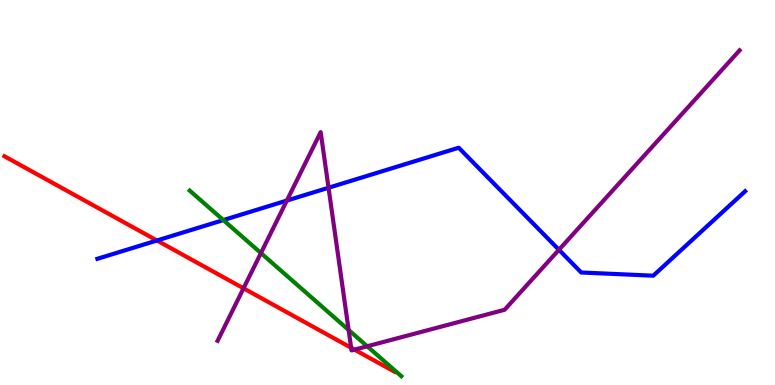[{'lines': ['blue', 'red'], 'intersections': [{'x': 2.03, 'y': 3.75}]}, {'lines': ['green', 'red'], 'intersections': []}, {'lines': ['purple', 'red'], 'intersections': [{'x': 3.14, 'y': 2.51}, {'x': 4.53, 'y': 0.967}, {'x': 4.57, 'y': 0.919}]}, {'lines': ['blue', 'green'], 'intersections': [{'x': 2.88, 'y': 4.28}]}, {'lines': ['blue', 'purple'], 'intersections': [{'x': 3.7, 'y': 4.79}, {'x': 4.24, 'y': 5.12}, {'x': 7.21, 'y': 3.51}]}, {'lines': ['green', 'purple'], 'intersections': [{'x': 3.37, 'y': 3.43}, {'x': 4.5, 'y': 1.43}, {'x': 4.74, 'y': 1.01}]}]